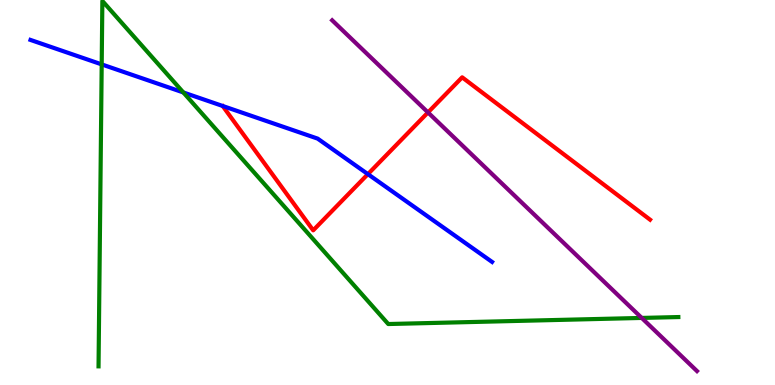[{'lines': ['blue', 'red'], 'intersections': [{'x': 4.75, 'y': 5.48}]}, {'lines': ['green', 'red'], 'intersections': []}, {'lines': ['purple', 'red'], 'intersections': [{'x': 5.52, 'y': 7.08}]}, {'lines': ['blue', 'green'], 'intersections': [{'x': 1.31, 'y': 8.33}, {'x': 2.37, 'y': 7.6}]}, {'lines': ['blue', 'purple'], 'intersections': []}, {'lines': ['green', 'purple'], 'intersections': [{'x': 8.28, 'y': 1.74}]}]